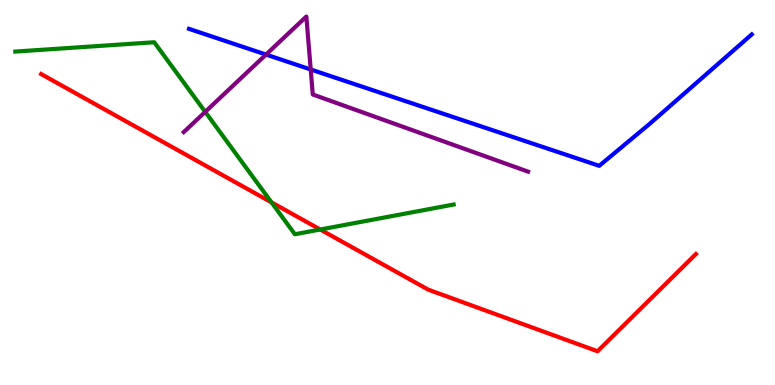[{'lines': ['blue', 'red'], 'intersections': []}, {'lines': ['green', 'red'], 'intersections': [{'x': 3.5, 'y': 4.74}, {'x': 4.13, 'y': 4.04}]}, {'lines': ['purple', 'red'], 'intersections': []}, {'lines': ['blue', 'green'], 'intersections': []}, {'lines': ['blue', 'purple'], 'intersections': [{'x': 3.43, 'y': 8.58}, {'x': 4.01, 'y': 8.2}]}, {'lines': ['green', 'purple'], 'intersections': [{'x': 2.65, 'y': 7.09}]}]